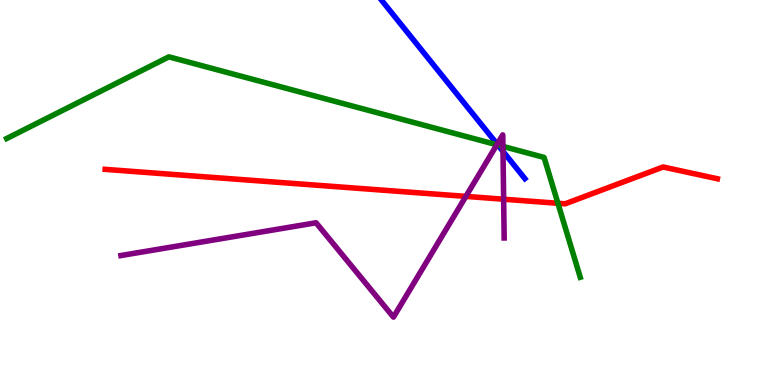[{'lines': ['blue', 'red'], 'intersections': []}, {'lines': ['green', 'red'], 'intersections': [{'x': 7.2, 'y': 4.72}]}, {'lines': ['purple', 'red'], 'intersections': [{'x': 6.01, 'y': 4.9}, {'x': 6.5, 'y': 4.83}]}, {'lines': ['blue', 'green'], 'intersections': [{'x': 6.42, 'y': 6.23}]}, {'lines': ['blue', 'purple'], 'intersections': [{'x': 6.42, 'y': 6.26}, {'x': 6.49, 'y': 6.07}]}, {'lines': ['green', 'purple'], 'intersections': [{'x': 6.41, 'y': 6.24}, {'x': 6.49, 'y': 6.2}]}]